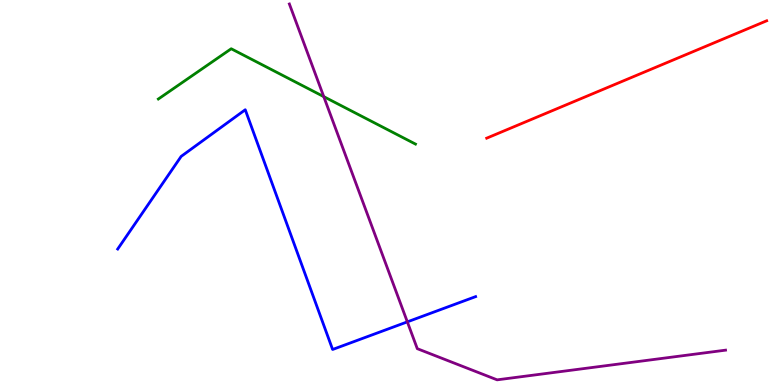[{'lines': ['blue', 'red'], 'intersections': []}, {'lines': ['green', 'red'], 'intersections': []}, {'lines': ['purple', 'red'], 'intersections': []}, {'lines': ['blue', 'green'], 'intersections': []}, {'lines': ['blue', 'purple'], 'intersections': [{'x': 5.26, 'y': 1.64}]}, {'lines': ['green', 'purple'], 'intersections': [{'x': 4.18, 'y': 7.49}]}]